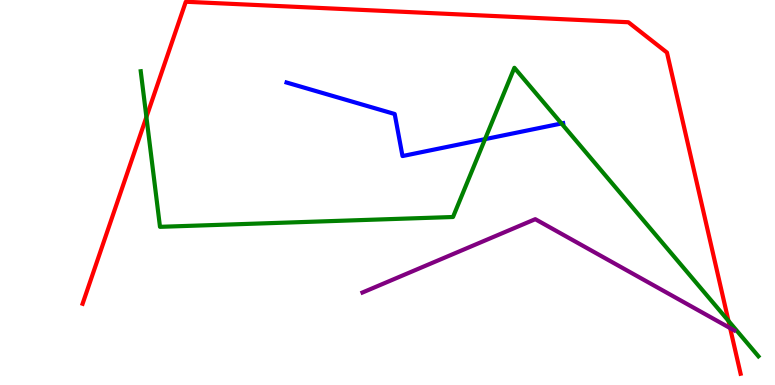[{'lines': ['blue', 'red'], 'intersections': []}, {'lines': ['green', 'red'], 'intersections': [{'x': 1.89, 'y': 6.96}, {'x': 9.4, 'y': 1.66}]}, {'lines': ['purple', 'red'], 'intersections': [{'x': 9.42, 'y': 1.48}]}, {'lines': ['blue', 'green'], 'intersections': [{'x': 6.26, 'y': 6.39}, {'x': 7.24, 'y': 6.79}]}, {'lines': ['blue', 'purple'], 'intersections': []}, {'lines': ['green', 'purple'], 'intersections': []}]